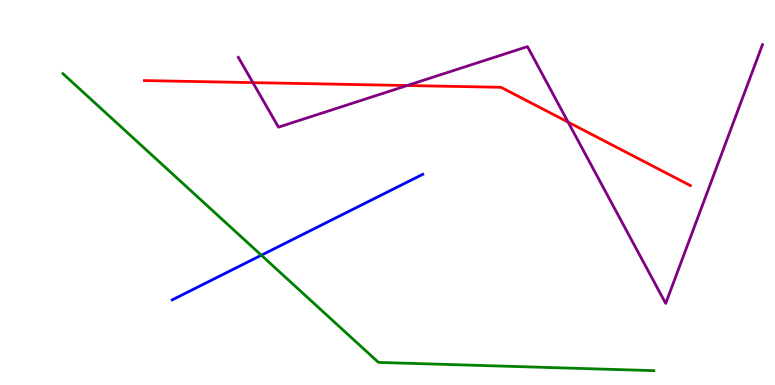[{'lines': ['blue', 'red'], 'intersections': []}, {'lines': ['green', 'red'], 'intersections': []}, {'lines': ['purple', 'red'], 'intersections': [{'x': 3.26, 'y': 7.85}, {'x': 5.25, 'y': 7.78}, {'x': 7.33, 'y': 6.83}]}, {'lines': ['blue', 'green'], 'intersections': [{'x': 3.37, 'y': 3.37}]}, {'lines': ['blue', 'purple'], 'intersections': []}, {'lines': ['green', 'purple'], 'intersections': []}]